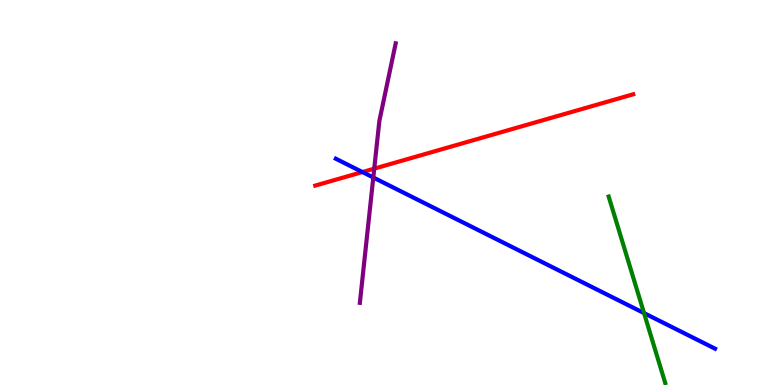[{'lines': ['blue', 'red'], 'intersections': [{'x': 4.68, 'y': 5.53}]}, {'lines': ['green', 'red'], 'intersections': []}, {'lines': ['purple', 'red'], 'intersections': [{'x': 4.83, 'y': 5.62}]}, {'lines': ['blue', 'green'], 'intersections': [{'x': 8.31, 'y': 1.87}]}, {'lines': ['blue', 'purple'], 'intersections': [{'x': 4.82, 'y': 5.39}]}, {'lines': ['green', 'purple'], 'intersections': []}]